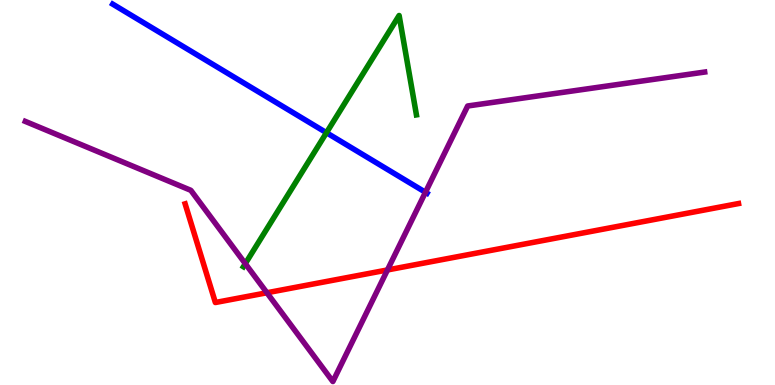[{'lines': ['blue', 'red'], 'intersections': []}, {'lines': ['green', 'red'], 'intersections': []}, {'lines': ['purple', 'red'], 'intersections': [{'x': 3.44, 'y': 2.4}, {'x': 5.0, 'y': 2.99}]}, {'lines': ['blue', 'green'], 'intersections': [{'x': 4.21, 'y': 6.55}]}, {'lines': ['blue', 'purple'], 'intersections': [{'x': 5.49, 'y': 5.01}]}, {'lines': ['green', 'purple'], 'intersections': [{'x': 3.17, 'y': 3.15}]}]